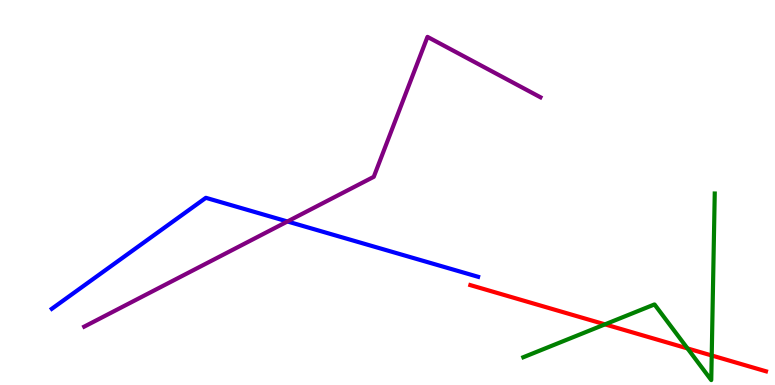[{'lines': ['blue', 'red'], 'intersections': []}, {'lines': ['green', 'red'], 'intersections': [{'x': 7.81, 'y': 1.58}, {'x': 8.87, 'y': 0.95}, {'x': 9.18, 'y': 0.767}]}, {'lines': ['purple', 'red'], 'intersections': []}, {'lines': ['blue', 'green'], 'intersections': []}, {'lines': ['blue', 'purple'], 'intersections': [{'x': 3.71, 'y': 4.25}]}, {'lines': ['green', 'purple'], 'intersections': []}]